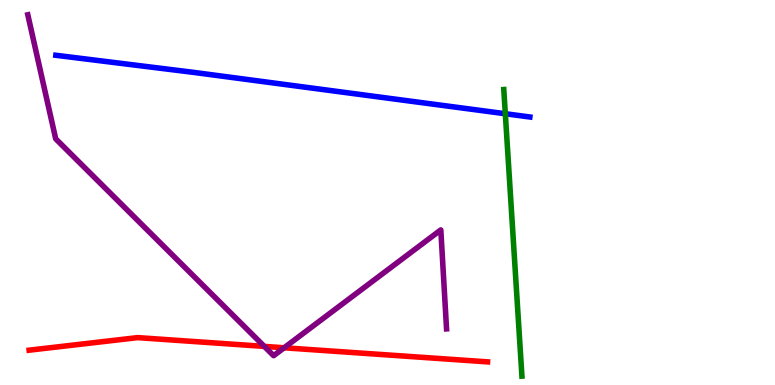[{'lines': ['blue', 'red'], 'intersections': []}, {'lines': ['green', 'red'], 'intersections': []}, {'lines': ['purple', 'red'], 'intersections': [{'x': 3.41, 'y': 1.0}, {'x': 3.67, 'y': 0.967}]}, {'lines': ['blue', 'green'], 'intersections': [{'x': 6.52, 'y': 7.05}]}, {'lines': ['blue', 'purple'], 'intersections': []}, {'lines': ['green', 'purple'], 'intersections': []}]